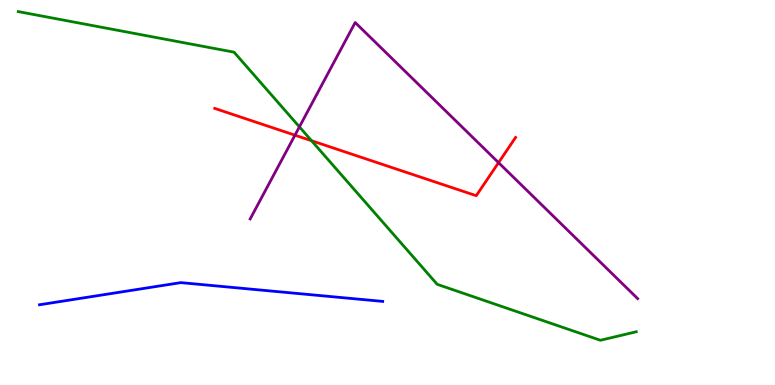[{'lines': ['blue', 'red'], 'intersections': []}, {'lines': ['green', 'red'], 'intersections': [{'x': 4.02, 'y': 6.35}]}, {'lines': ['purple', 'red'], 'intersections': [{'x': 3.81, 'y': 6.49}, {'x': 6.43, 'y': 5.78}]}, {'lines': ['blue', 'green'], 'intersections': []}, {'lines': ['blue', 'purple'], 'intersections': []}, {'lines': ['green', 'purple'], 'intersections': [{'x': 3.86, 'y': 6.7}]}]